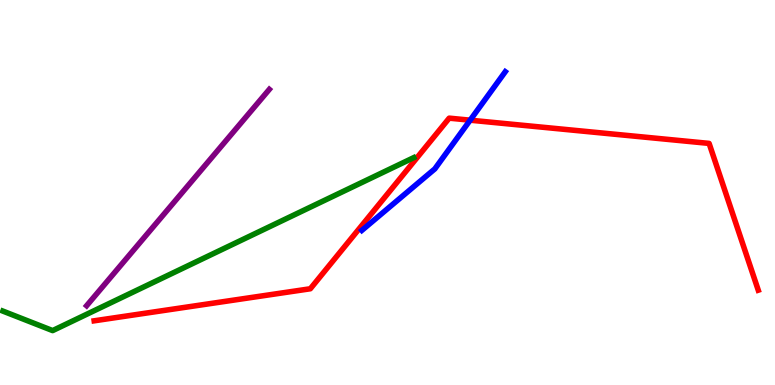[{'lines': ['blue', 'red'], 'intersections': [{'x': 6.07, 'y': 6.88}]}, {'lines': ['green', 'red'], 'intersections': []}, {'lines': ['purple', 'red'], 'intersections': []}, {'lines': ['blue', 'green'], 'intersections': []}, {'lines': ['blue', 'purple'], 'intersections': []}, {'lines': ['green', 'purple'], 'intersections': []}]